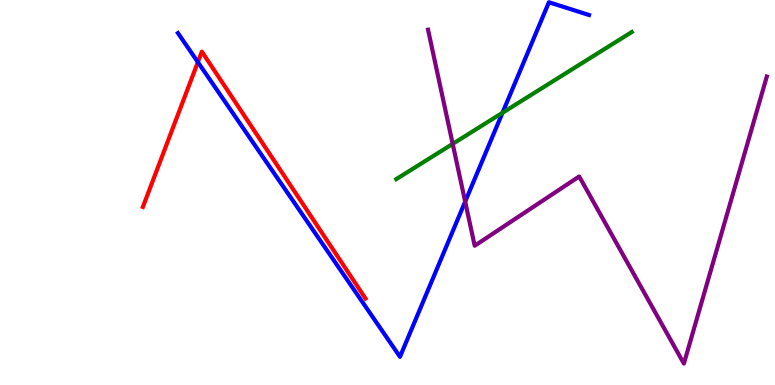[{'lines': ['blue', 'red'], 'intersections': [{'x': 2.55, 'y': 8.39}]}, {'lines': ['green', 'red'], 'intersections': []}, {'lines': ['purple', 'red'], 'intersections': []}, {'lines': ['blue', 'green'], 'intersections': [{'x': 6.48, 'y': 7.07}]}, {'lines': ['blue', 'purple'], 'intersections': [{'x': 6.0, 'y': 4.76}]}, {'lines': ['green', 'purple'], 'intersections': [{'x': 5.84, 'y': 6.26}]}]